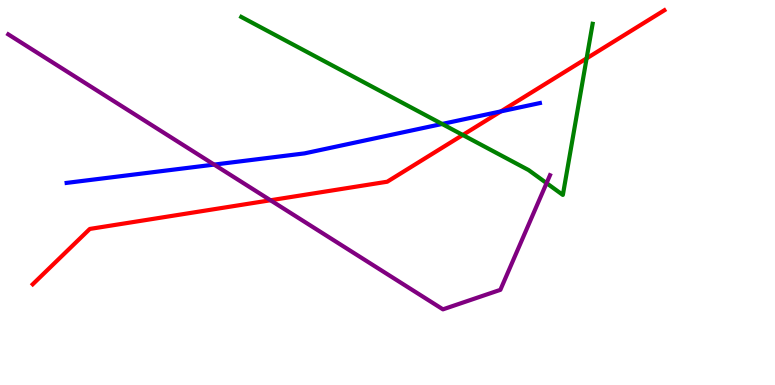[{'lines': ['blue', 'red'], 'intersections': [{'x': 6.46, 'y': 7.11}]}, {'lines': ['green', 'red'], 'intersections': [{'x': 5.97, 'y': 6.49}, {'x': 7.57, 'y': 8.48}]}, {'lines': ['purple', 'red'], 'intersections': [{'x': 3.49, 'y': 4.8}]}, {'lines': ['blue', 'green'], 'intersections': [{'x': 5.7, 'y': 6.78}]}, {'lines': ['blue', 'purple'], 'intersections': [{'x': 2.76, 'y': 5.72}]}, {'lines': ['green', 'purple'], 'intersections': [{'x': 7.05, 'y': 5.24}]}]